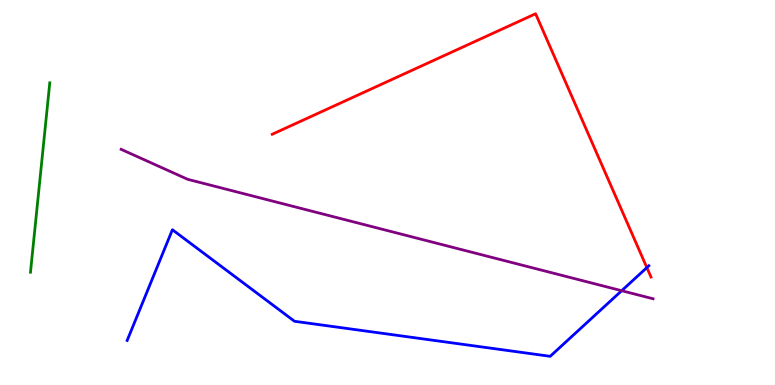[{'lines': ['blue', 'red'], 'intersections': [{'x': 8.35, 'y': 3.05}]}, {'lines': ['green', 'red'], 'intersections': []}, {'lines': ['purple', 'red'], 'intersections': []}, {'lines': ['blue', 'green'], 'intersections': []}, {'lines': ['blue', 'purple'], 'intersections': [{'x': 8.02, 'y': 2.45}]}, {'lines': ['green', 'purple'], 'intersections': []}]